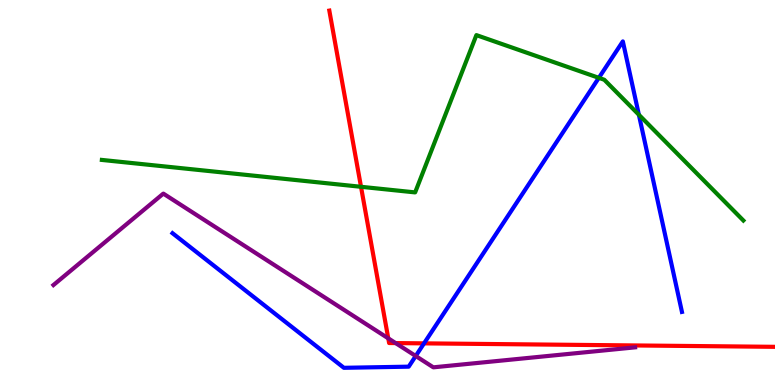[{'lines': ['blue', 'red'], 'intersections': [{'x': 5.47, 'y': 1.08}]}, {'lines': ['green', 'red'], 'intersections': [{'x': 4.66, 'y': 5.15}]}, {'lines': ['purple', 'red'], 'intersections': [{'x': 5.01, 'y': 1.21}, {'x': 5.1, 'y': 1.09}]}, {'lines': ['blue', 'green'], 'intersections': [{'x': 7.73, 'y': 7.98}, {'x': 8.24, 'y': 7.02}]}, {'lines': ['blue', 'purple'], 'intersections': [{'x': 5.36, 'y': 0.753}]}, {'lines': ['green', 'purple'], 'intersections': []}]